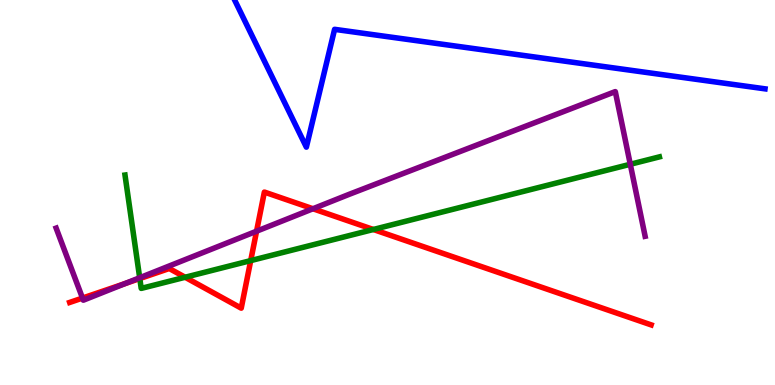[{'lines': ['blue', 'red'], 'intersections': []}, {'lines': ['green', 'red'], 'intersections': [{'x': 1.8, 'y': 2.76}, {'x': 2.39, 'y': 2.8}, {'x': 3.23, 'y': 3.23}, {'x': 4.82, 'y': 4.04}]}, {'lines': ['purple', 'red'], 'intersections': [{'x': 1.06, 'y': 2.26}, {'x': 1.61, 'y': 2.64}, {'x': 3.31, 'y': 3.99}, {'x': 4.04, 'y': 4.58}]}, {'lines': ['blue', 'green'], 'intersections': []}, {'lines': ['blue', 'purple'], 'intersections': []}, {'lines': ['green', 'purple'], 'intersections': [{'x': 1.8, 'y': 2.79}, {'x': 8.13, 'y': 5.73}]}]